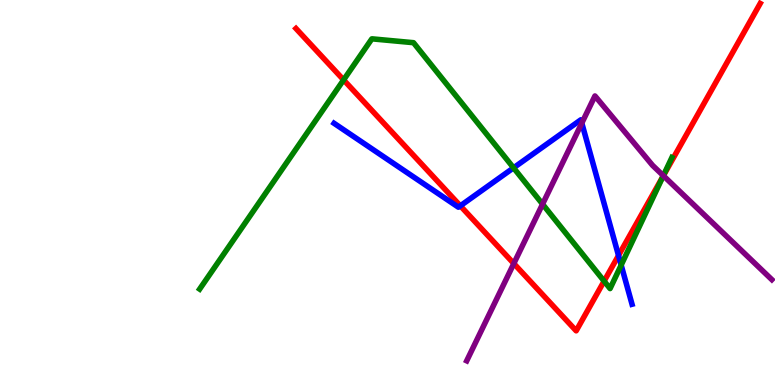[{'lines': ['blue', 'red'], 'intersections': [{'x': 5.94, 'y': 4.65}, {'x': 7.98, 'y': 3.36}]}, {'lines': ['green', 'red'], 'intersections': [{'x': 4.43, 'y': 7.92}, {'x': 7.79, 'y': 2.7}, {'x': 8.56, 'y': 5.42}]}, {'lines': ['purple', 'red'], 'intersections': [{'x': 6.63, 'y': 3.15}, {'x': 8.56, 'y': 5.44}]}, {'lines': ['blue', 'green'], 'intersections': [{'x': 6.63, 'y': 5.64}, {'x': 8.02, 'y': 3.12}]}, {'lines': ['blue', 'purple'], 'intersections': [{'x': 7.51, 'y': 6.8}]}, {'lines': ['green', 'purple'], 'intersections': [{'x': 7.0, 'y': 4.7}, {'x': 8.56, 'y': 5.44}]}]